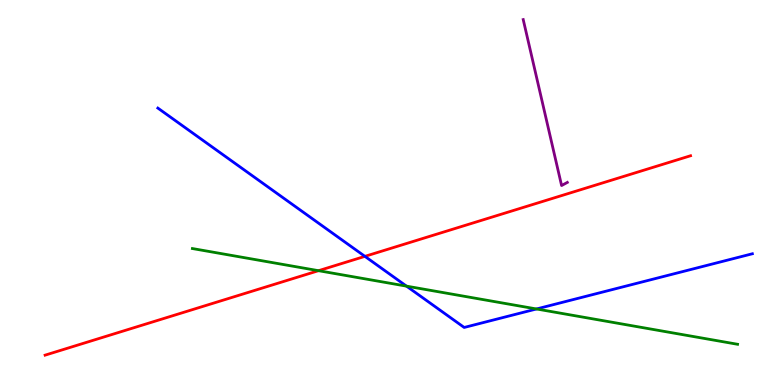[{'lines': ['blue', 'red'], 'intersections': [{'x': 4.71, 'y': 3.34}]}, {'lines': ['green', 'red'], 'intersections': [{'x': 4.11, 'y': 2.97}]}, {'lines': ['purple', 'red'], 'intersections': []}, {'lines': ['blue', 'green'], 'intersections': [{'x': 5.25, 'y': 2.57}, {'x': 6.92, 'y': 1.97}]}, {'lines': ['blue', 'purple'], 'intersections': []}, {'lines': ['green', 'purple'], 'intersections': []}]